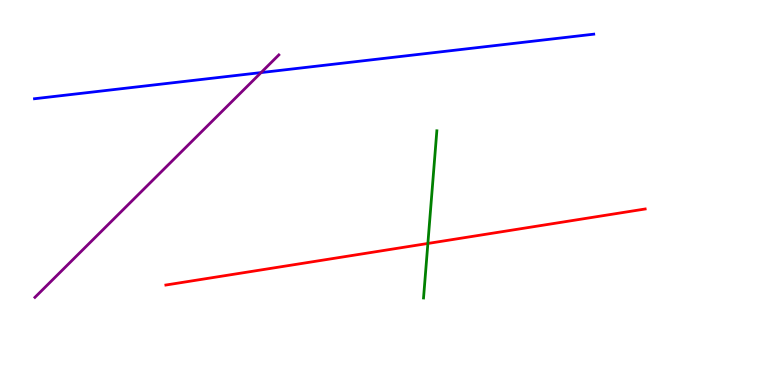[{'lines': ['blue', 'red'], 'intersections': []}, {'lines': ['green', 'red'], 'intersections': [{'x': 5.52, 'y': 3.68}]}, {'lines': ['purple', 'red'], 'intersections': []}, {'lines': ['blue', 'green'], 'intersections': []}, {'lines': ['blue', 'purple'], 'intersections': [{'x': 3.37, 'y': 8.11}]}, {'lines': ['green', 'purple'], 'intersections': []}]